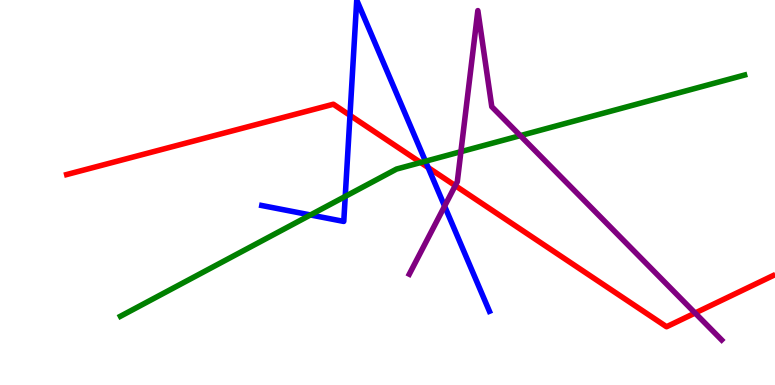[{'lines': ['blue', 'red'], 'intersections': [{'x': 4.52, 'y': 7.0}, {'x': 5.52, 'y': 5.65}]}, {'lines': ['green', 'red'], 'intersections': [{'x': 5.43, 'y': 5.78}]}, {'lines': ['purple', 'red'], 'intersections': [{'x': 5.87, 'y': 5.18}, {'x': 8.97, 'y': 1.87}]}, {'lines': ['blue', 'green'], 'intersections': [{'x': 4.01, 'y': 4.42}, {'x': 4.45, 'y': 4.9}, {'x': 5.49, 'y': 5.81}]}, {'lines': ['blue', 'purple'], 'intersections': [{'x': 5.74, 'y': 4.65}]}, {'lines': ['green', 'purple'], 'intersections': [{'x': 5.95, 'y': 6.06}, {'x': 6.71, 'y': 6.48}]}]